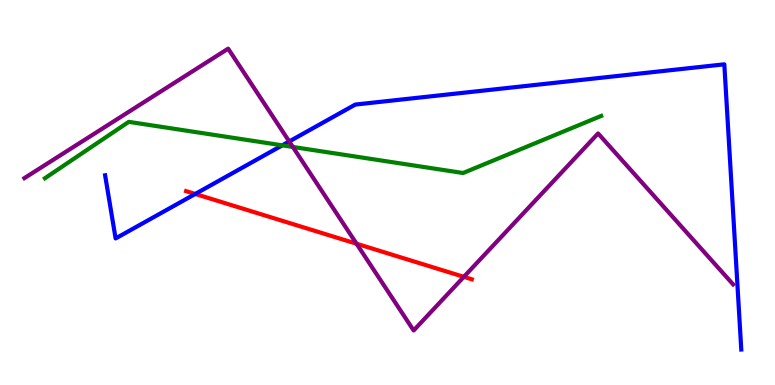[{'lines': ['blue', 'red'], 'intersections': [{'x': 2.52, 'y': 4.96}]}, {'lines': ['green', 'red'], 'intersections': []}, {'lines': ['purple', 'red'], 'intersections': [{'x': 4.6, 'y': 3.67}, {'x': 5.99, 'y': 2.81}]}, {'lines': ['blue', 'green'], 'intersections': [{'x': 3.64, 'y': 6.22}]}, {'lines': ['blue', 'purple'], 'intersections': [{'x': 3.73, 'y': 6.33}]}, {'lines': ['green', 'purple'], 'intersections': [{'x': 3.78, 'y': 6.18}]}]